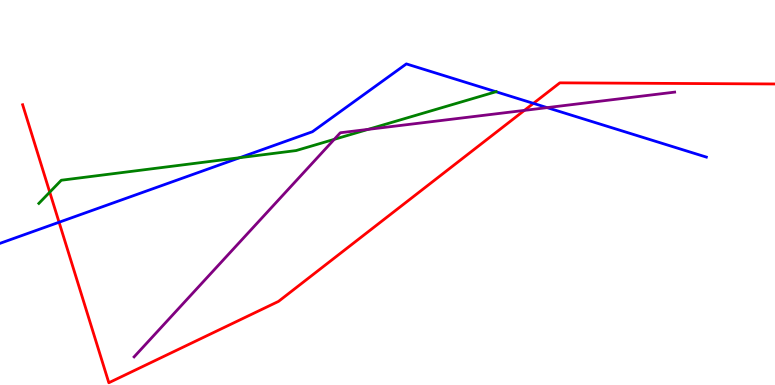[{'lines': ['blue', 'red'], 'intersections': [{'x': 0.762, 'y': 4.23}, {'x': 6.88, 'y': 7.32}]}, {'lines': ['green', 'red'], 'intersections': [{'x': 0.642, 'y': 5.01}]}, {'lines': ['purple', 'red'], 'intersections': [{'x': 6.77, 'y': 7.13}]}, {'lines': ['blue', 'green'], 'intersections': [{'x': 3.09, 'y': 5.9}, {'x': 6.4, 'y': 7.62}]}, {'lines': ['blue', 'purple'], 'intersections': [{'x': 7.06, 'y': 7.2}]}, {'lines': ['green', 'purple'], 'intersections': [{'x': 4.31, 'y': 6.38}, {'x': 4.75, 'y': 6.64}]}]